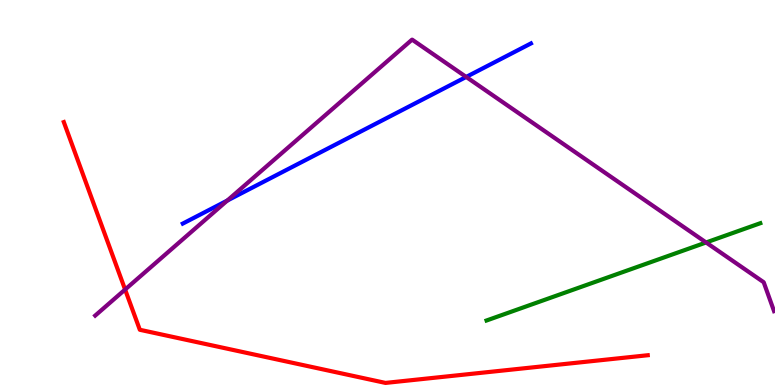[{'lines': ['blue', 'red'], 'intersections': []}, {'lines': ['green', 'red'], 'intersections': []}, {'lines': ['purple', 'red'], 'intersections': [{'x': 1.61, 'y': 2.48}]}, {'lines': ['blue', 'green'], 'intersections': []}, {'lines': ['blue', 'purple'], 'intersections': [{'x': 2.93, 'y': 4.79}, {'x': 6.02, 'y': 8.0}]}, {'lines': ['green', 'purple'], 'intersections': [{'x': 9.11, 'y': 3.7}]}]